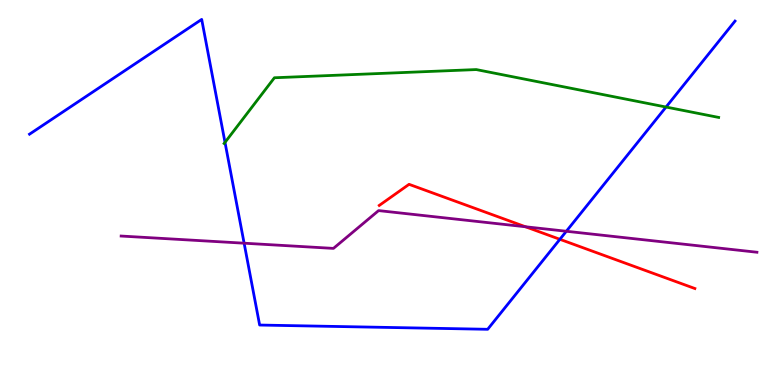[{'lines': ['blue', 'red'], 'intersections': [{'x': 7.22, 'y': 3.78}]}, {'lines': ['green', 'red'], 'intersections': []}, {'lines': ['purple', 'red'], 'intersections': [{'x': 6.78, 'y': 4.11}]}, {'lines': ['blue', 'green'], 'intersections': [{'x': 2.9, 'y': 6.3}, {'x': 8.59, 'y': 7.22}]}, {'lines': ['blue', 'purple'], 'intersections': [{'x': 3.15, 'y': 3.68}, {'x': 7.31, 'y': 3.99}]}, {'lines': ['green', 'purple'], 'intersections': []}]